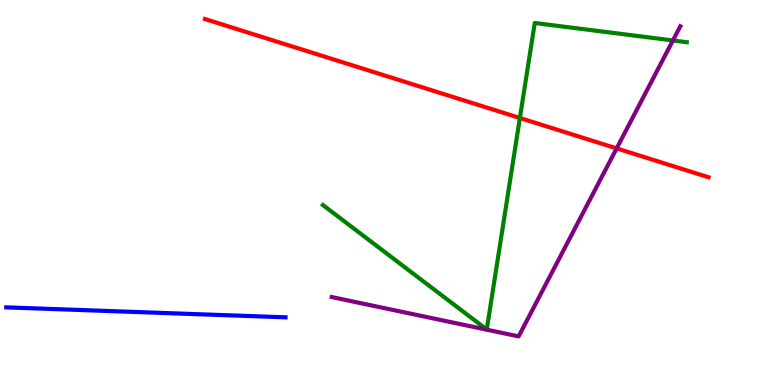[{'lines': ['blue', 'red'], 'intersections': []}, {'lines': ['green', 'red'], 'intersections': [{'x': 6.71, 'y': 6.94}]}, {'lines': ['purple', 'red'], 'intersections': [{'x': 7.96, 'y': 6.15}]}, {'lines': ['blue', 'green'], 'intersections': []}, {'lines': ['blue', 'purple'], 'intersections': []}, {'lines': ['green', 'purple'], 'intersections': [{'x': 8.68, 'y': 8.95}]}]